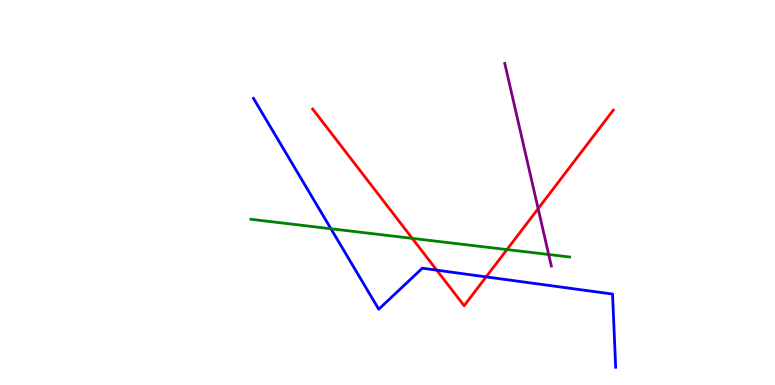[{'lines': ['blue', 'red'], 'intersections': [{'x': 5.64, 'y': 2.98}, {'x': 6.27, 'y': 2.81}]}, {'lines': ['green', 'red'], 'intersections': [{'x': 5.32, 'y': 3.81}, {'x': 6.54, 'y': 3.52}]}, {'lines': ['purple', 'red'], 'intersections': [{'x': 6.94, 'y': 4.58}]}, {'lines': ['blue', 'green'], 'intersections': [{'x': 4.27, 'y': 4.06}]}, {'lines': ['blue', 'purple'], 'intersections': []}, {'lines': ['green', 'purple'], 'intersections': [{'x': 7.08, 'y': 3.39}]}]